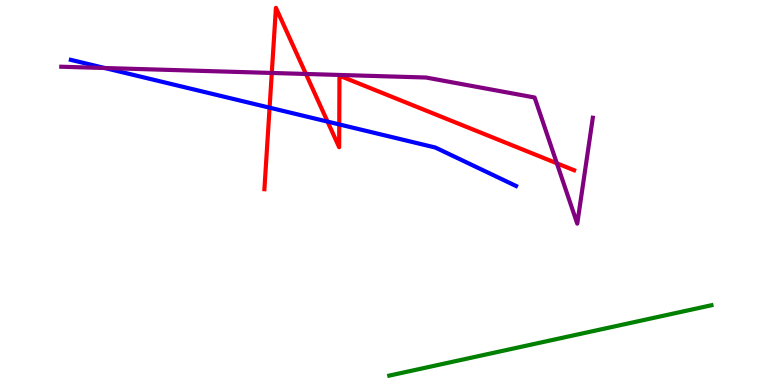[{'lines': ['blue', 'red'], 'intersections': [{'x': 3.48, 'y': 7.2}, {'x': 4.23, 'y': 6.84}, {'x': 4.38, 'y': 6.77}]}, {'lines': ['green', 'red'], 'intersections': []}, {'lines': ['purple', 'red'], 'intersections': [{'x': 3.51, 'y': 8.11}, {'x': 3.95, 'y': 8.08}, {'x': 7.19, 'y': 5.76}]}, {'lines': ['blue', 'green'], 'intersections': []}, {'lines': ['blue', 'purple'], 'intersections': [{'x': 1.35, 'y': 8.23}]}, {'lines': ['green', 'purple'], 'intersections': []}]